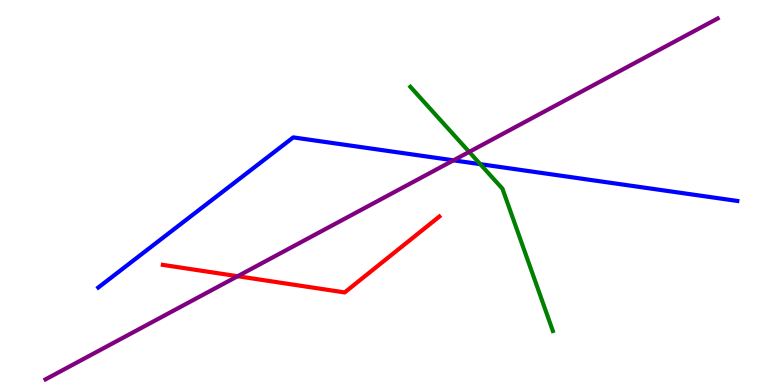[{'lines': ['blue', 'red'], 'intersections': []}, {'lines': ['green', 'red'], 'intersections': []}, {'lines': ['purple', 'red'], 'intersections': [{'x': 3.07, 'y': 2.83}]}, {'lines': ['blue', 'green'], 'intersections': [{'x': 6.2, 'y': 5.74}]}, {'lines': ['blue', 'purple'], 'intersections': [{'x': 5.85, 'y': 5.84}]}, {'lines': ['green', 'purple'], 'intersections': [{'x': 6.05, 'y': 6.05}]}]